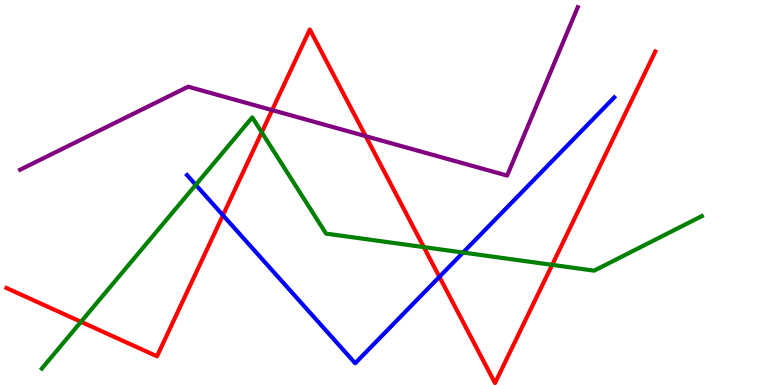[{'lines': ['blue', 'red'], 'intersections': [{'x': 2.88, 'y': 4.41}, {'x': 5.67, 'y': 2.81}]}, {'lines': ['green', 'red'], 'intersections': [{'x': 1.05, 'y': 1.64}, {'x': 3.38, 'y': 6.56}, {'x': 5.47, 'y': 3.58}, {'x': 7.12, 'y': 3.12}]}, {'lines': ['purple', 'red'], 'intersections': [{'x': 3.51, 'y': 7.14}, {'x': 4.72, 'y': 6.46}]}, {'lines': ['blue', 'green'], 'intersections': [{'x': 2.53, 'y': 5.2}, {'x': 5.97, 'y': 3.44}]}, {'lines': ['blue', 'purple'], 'intersections': []}, {'lines': ['green', 'purple'], 'intersections': []}]